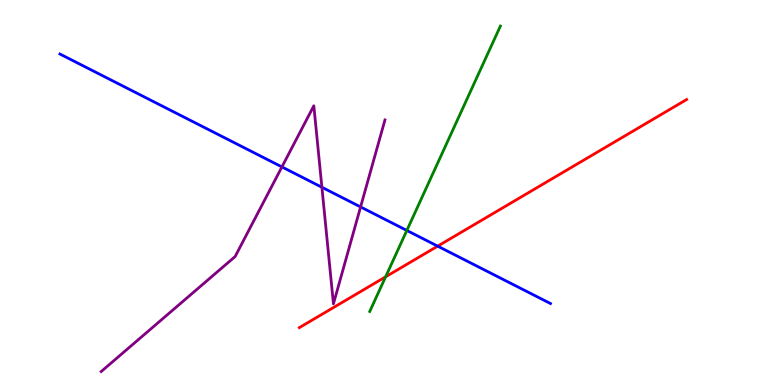[{'lines': ['blue', 'red'], 'intersections': [{'x': 5.65, 'y': 3.61}]}, {'lines': ['green', 'red'], 'intersections': [{'x': 4.98, 'y': 2.81}]}, {'lines': ['purple', 'red'], 'intersections': []}, {'lines': ['blue', 'green'], 'intersections': [{'x': 5.25, 'y': 4.01}]}, {'lines': ['blue', 'purple'], 'intersections': [{'x': 3.64, 'y': 5.66}, {'x': 4.15, 'y': 5.14}, {'x': 4.65, 'y': 4.62}]}, {'lines': ['green', 'purple'], 'intersections': []}]